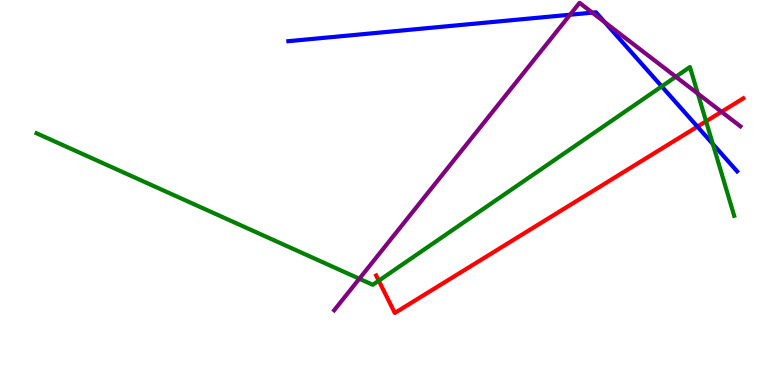[{'lines': ['blue', 'red'], 'intersections': [{'x': 9.0, 'y': 6.71}]}, {'lines': ['green', 'red'], 'intersections': [{'x': 4.89, 'y': 2.71}, {'x': 9.11, 'y': 6.85}]}, {'lines': ['purple', 'red'], 'intersections': [{'x': 9.31, 'y': 7.1}]}, {'lines': ['blue', 'green'], 'intersections': [{'x': 8.54, 'y': 7.76}, {'x': 9.2, 'y': 6.26}]}, {'lines': ['blue', 'purple'], 'intersections': [{'x': 7.36, 'y': 9.62}, {'x': 7.64, 'y': 9.67}, {'x': 7.8, 'y': 9.43}]}, {'lines': ['green', 'purple'], 'intersections': [{'x': 4.64, 'y': 2.76}, {'x': 8.72, 'y': 8.01}, {'x': 9.0, 'y': 7.57}]}]